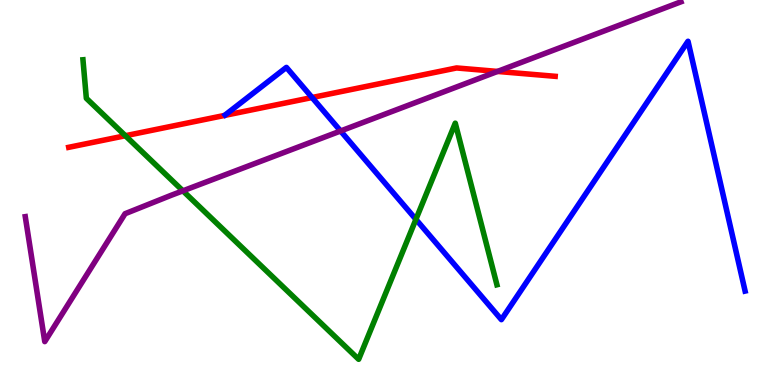[{'lines': ['blue', 'red'], 'intersections': [{'x': 4.03, 'y': 7.47}]}, {'lines': ['green', 'red'], 'intersections': [{'x': 1.62, 'y': 6.47}]}, {'lines': ['purple', 'red'], 'intersections': [{'x': 6.42, 'y': 8.14}]}, {'lines': ['blue', 'green'], 'intersections': [{'x': 5.37, 'y': 4.3}]}, {'lines': ['blue', 'purple'], 'intersections': [{'x': 4.39, 'y': 6.6}]}, {'lines': ['green', 'purple'], 'intersections': [{'x': 2.36, 'y': 5.04}]}]